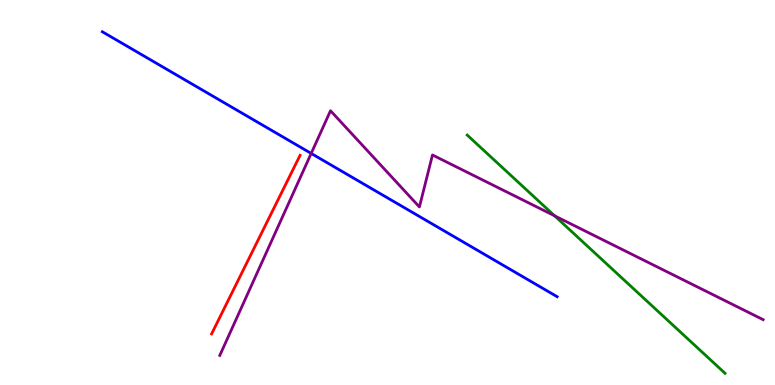[{'lines': ['blue', 'red'], 'intersections': []}, {'lines': ['green', 'red'], 'intersections': []}, {'lines': ['purple', 'red'], 'intersections': []}, {'lines': ['blue', 'green'], 'intersections': []}, {'lines': ['blue', 'purple'], 'intersections': [{'x': 4.02, 'y': 6.01}]}, {'lines': ['green', 'purple'], 'intersections': [{'x': 7.16, 'y': 4.39}]}]